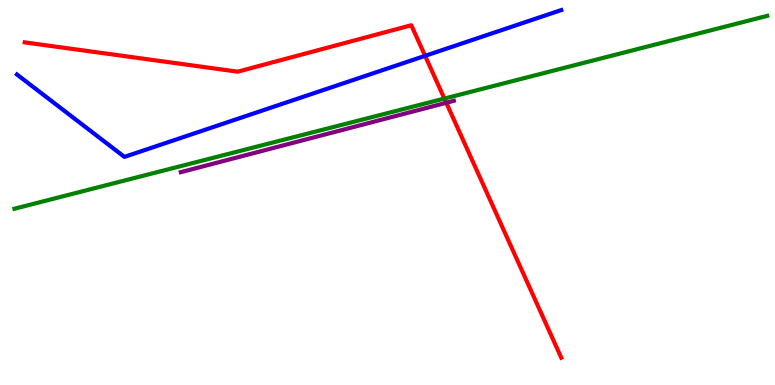[{'lines': ['blue', 'red'], 'intersections': [{'x': 5.49, 'y': 8.55}]}, {'lines': ['green', 'red'], 'intersections': [{'x': 5.73, 'y': 7.44}]}, {'lines': ['purple', 'red'], 'intersections': [{'x': 5.76, 'y': 7.33}]}, {'lines': ['blue', 'green'], 'intersections': []}, {'lines': ['blue', 'purple'], 'intersections': []}, {'lines': ['green', 'purple'], 'intersections': []}]